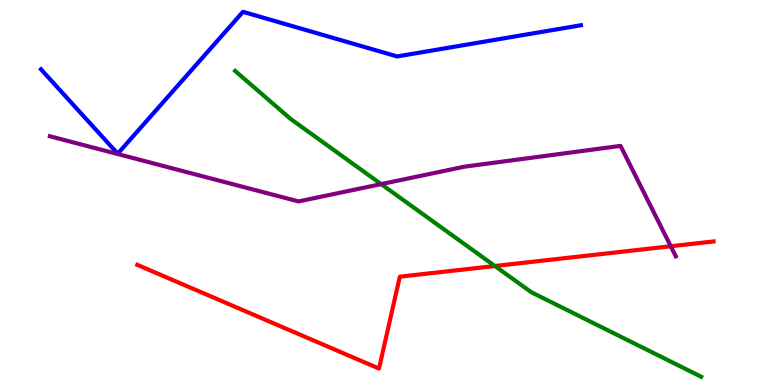[{'lines': ['blue', 'red'], 'intersections': []}, {'lines': ['green', 'red'], 'intersections': [{'x': 6.39, 'y': 3.09}]}, {'lines': ['purple', 'red'], 'intersections': [{'x': 8.66, 'y': 3.6}]}, {'lines': ['blue', 'green'], 'intersections': []}, {'lines': ['blue', 'purple'], 'intersections': []}, {'lines': ['green', 'purple'], 'intersections': [{'x': 4.92, 'y': 5.22}]}]